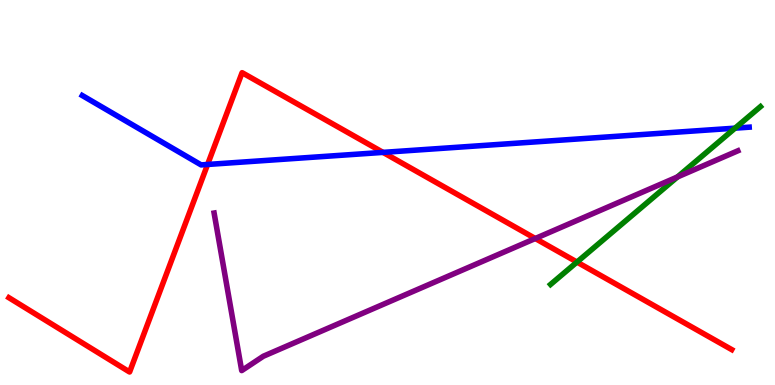[{'lines': ['blue', 'red'], 'intersections': [{'x': 2.68, 'y': 5.73}, {'x': 4.94, 'y': 6.04}]}, {'lines': ['green', 'red'], 'intersections': [{'x': 7.44, 'y': 3.19}]}, {'lines': ['purple', 'red'], 'intersections': [{'x': 6.91, 'y': 3.81}]}, {'lines': ['blue', 'green'], 'intersections': [{'x': 9.48, 'y': 6.67}]}, {'lines': ['blue', 'purple'], 'intersections': []}, {'lines': ['green', 'purple'], 'intersections': [{'x': 8.74, 'y': 5.4}]}]